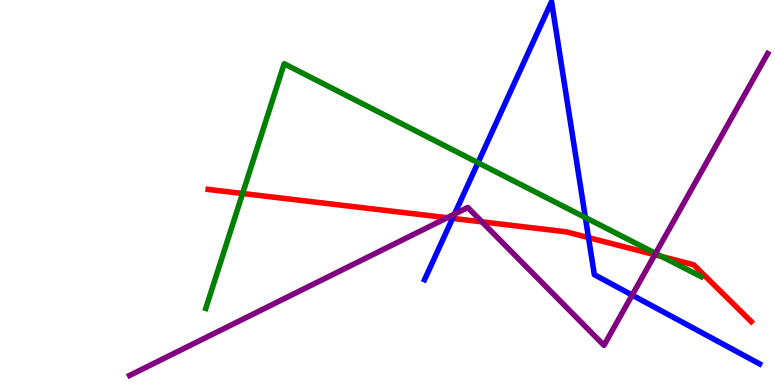[{'lines': ['blue', 'red'], 'intersections': [{'x': 5.84, 'y': 4.33}, {'x': 7.59, 'y': 3.83}]}, {'lines': ['green', 'red'], 'intersections': [{'x': 3.13, 'y': 4.97}, {'x': 8.54, 'y': 3.34}]}, {'lines': ['purple', 'red'], 'intersections': [{'x': 5.77, 'y': 4.34}, {'x': 6.22, 'y': 4.24}, {'x': 8.45, 'y': 3.38}]}, {'lines': ['blue', 'green'], 'intersections': [{'x': 6.17, 'y': 5.77}, {'x': 7.55, 'y': 4.35}]}, {'lines': ['blue', 'purple'], 'intersections': [{'x': 5.86, 'y': 4.44}, {'x': 8.16, 'y': 2.34}]}, {'lines': ['green', 'purple'], 'intersections': [{'x': 8.46, 'y': 3.42}]}]